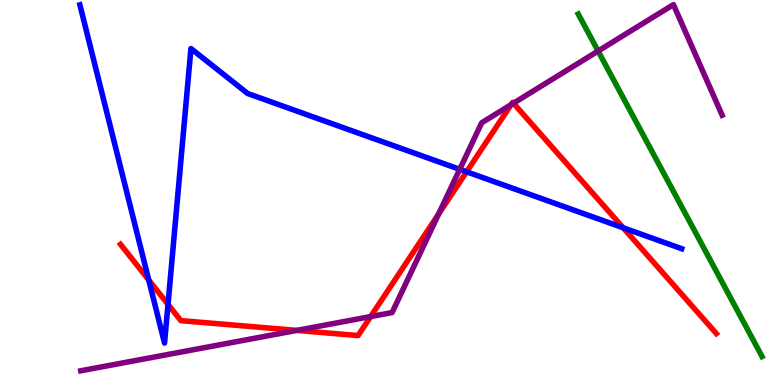[{'lines': ['blue', 'red'], 'intersections': [{'x': 1.92, 'y': 2.73}, {'x': 2.17, 'y': 2.09}, {'x': 6.02, 'y': 5.54}, {'x': 8.04, 'y': 4.08}]}, {'lines': ['green', 'red'], 'intersections': []}, {'lines': ['purple', 'red'], 'intersections': [{'x': 3.83, 'y': 1.42}, {'x': 4.78, 'y': 1.78}, {'x': 5.66, 'y': 4.44}, {'x': 6.6, 'y': 7.28}, {'x': 6.62, 'y': 7.32}]}, {'lines': ['blue', 'green'], 'intersections': []}, {'lines': ['blue', 'purple'], 'intersections': [{'x': 5.93, 'y': 5.6}]}, {'lines': ['green', 'purple'], 'intersections': [{'x': 7.72, 'y': 8.67}]}]